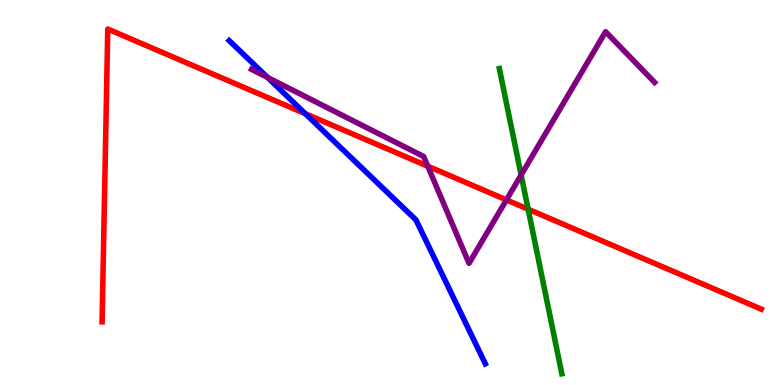[{'lines': ['blue', 'red'], 'intersections': [{'x': 3.94, 'y': 7.05}]}, {'lines': ['green', 'red'], 'intersections': [{'x': 6.81, 'y': 4.57}]}, {'lines': ['purple', 'red'], 'intersections': [{'x': 5.52, 'y': 5.68}, {'x': 6.53, 'y': 4.81}]}, {'lines': ['blue', 'green'], 'intersections': []}, {'lines': ['blue', 'purple'], 'intersections': [{'x': 3.45, 'y': 7.99}]}, {'lines': ['green', 'purple'], 'intersections': [{'x': 6.72, 'y': 5.46}]}]